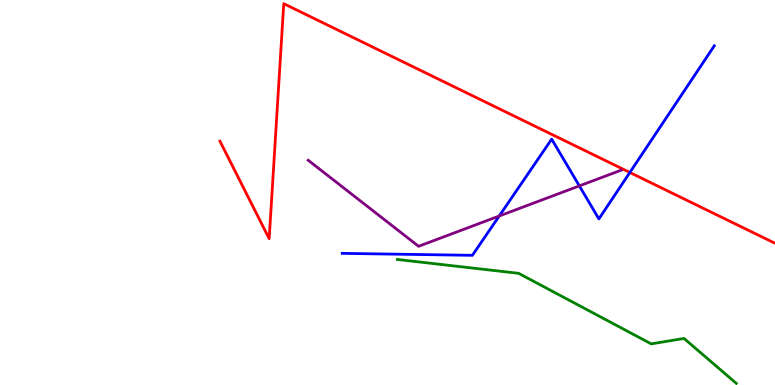[{'lines': ['blue', 'red'], 'intersections': [{'x': 8.13, 'y': 5.52}]}, {'lines': ['green', 'red'], 'intersections': []}, {'lines': ['purple', 'red'], 'intersections': []}, {'lines': ['blue', 'green'], 'intersections': []}, {'lines': ['blue', 'purple'], 'intersections': [{'x': 6.44, 'y': 4.39}, {'x': 7.48, 'y': 5.17}]}, {'lines': ['green', 'purple'], 'intersections': []}]